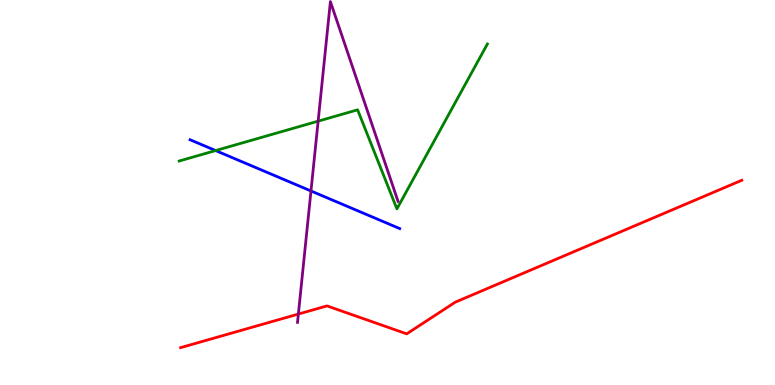[{'lines': ['blue', 'red'], 'intersections': []}, {'lines': ['green', 'red'], 'intersections': []}, {'lines': ['purple', 'red'], 'intersections': [{'x': 3.85, 'y': 1.84}]}, {'lines': ['blue', 'green'], 'intersections': [{'x': 2.78, 'y': 6.09}]}, {'lines': ['blue', 'purple'], 'intersections': [{'x': 4.01, 'y': 5.04}]}, {'lines': ['green', 'purple'], 'intersections': [{'x': 4.11, 'y': 6.85}]}]